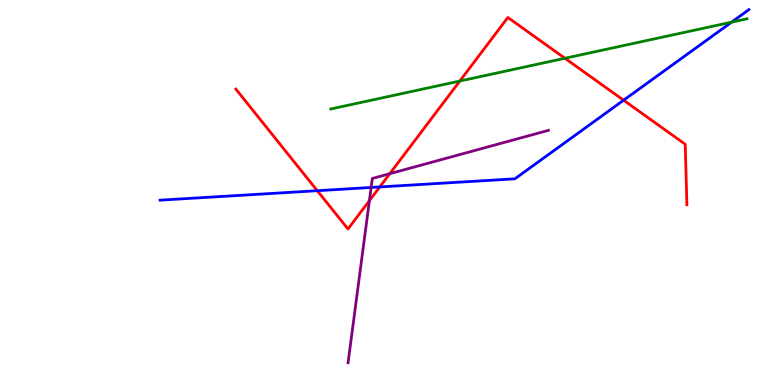[{'lines': ['blue', 'red'], 'intersections': [{'x': 4.09, 'y': 5.05}, {'x': 4.9, 'y': 5.14}, {'x': 8.05, 'y': 7.4}]}, {'lines': ['green', 'red'], 'intersections': [{'x': 5.93, 'y': 7.9}, {'x': 7.29, 'y': 8.49}]}, {'lines': ['purple', 'red'], 'intersections': [{'x': 4.77, 'y': 4.79}, {'x': 5.03, 'y': 5.49}]}, {'lines': ['blue', 'green'], 'intersections': [{'x': 9.44, 'y': 9.42}]}, {'lines': ['blue', 'purple'], 'intersections': [{'x': 4.79, 'y': 5.13}]}, {'lines': ['green', 'purple'], 'intersections': []}]